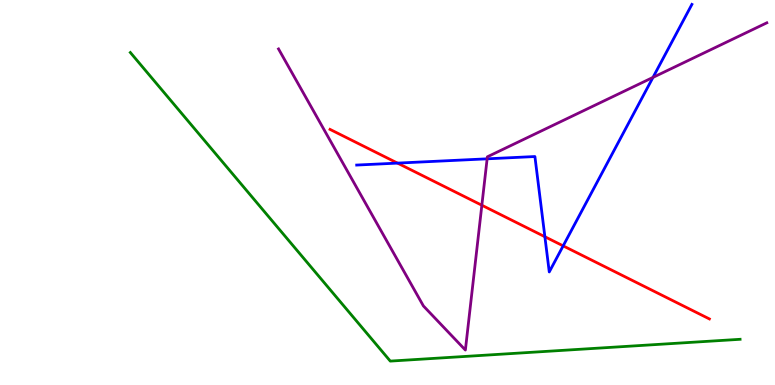[{'lines': ['blue', 'red'], 'intersections': [{'x': 5.13, 'y': 5.76}, {'x': 7.03, 'y': 3.85}, {'x': 7.27, 'y': 3.61}]}, {'lines': ['green', 'red'], 'intersections': []}, {'lines': ['purple', 'red'], 'intersections': [{'x': 6.22, 'y': 4.67}]}, {'lines': ['blue', 'green'], 'intersections': []}, {'lines': ['blue', 'purple'], 'intersections': [{'x': 6.29, 'y': 5.87}, {'x': 8.43, 'y': 7.99}]}, {'lines': ['green', 'purple'], 'intersections': []}]